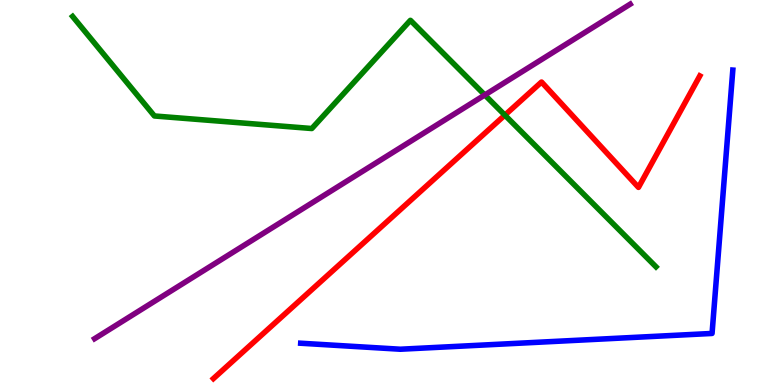[{'lines': ['blue', 'red'], 'intersections': []}, {'lines': ['green', 'red'], 'intersections': [{'x': 6.51, 'y': 7.01}]}, {'lines': ['purple', 'red'], 'intersections': []}, {'lines': ['blue', 'green'], 'intersections': []}, {'lines': ['blue', 'purple'], 'intersections': []}, {'lines': ['green', 'purple'], 'intersections': [{'x': 6.26, 'y': 7.53}]}]